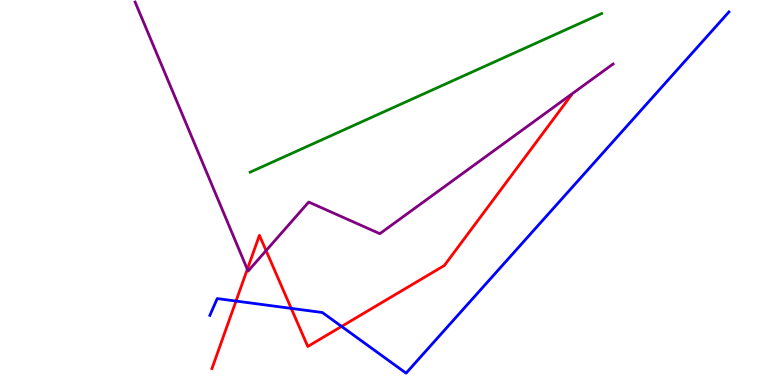[{'lines': ['blue', 'red'], 'intersections': [{'x': 3.05, 'y': 2.18}, {'x': 3.76, 'y': 1.99}, {'x': 4.41, 'y': 1.52}]}, {'lines': ['green', 'red'], 'intersections': []}, {'lines': ['purple', 'red'], 'intersections': [{'x': 3.19, 'y': 3.01}, {'x': 3.43, 'y': 3.49}]}, {'lines': ['blue', 'green'], 'intersections': []}, {'lines': ['blue', 'purple'], 'intersections': []}, {'lines': ['green', 'purple'], 'intersections': []}]